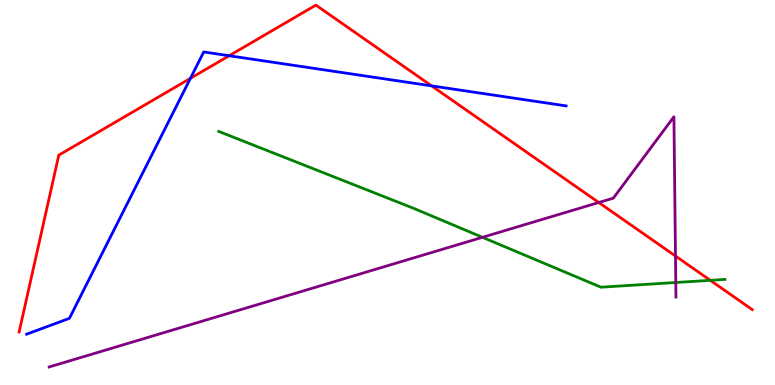[{'lines': ['blue', 'red'], 'intersections': [{'x': 2.46, 'y': 7.97}, {'x': 2.96, 'y': 8.55}, {'x': 5.57, 'y': 7.77}]}, {'lines': ['green', 'red'], 'intersections': [{'x': 9.17, 'y': 2.72}]}, {'lines': ['purple', 'red'], 'intersections': [{'x': 7.73, 'y': 4.74}, {'x': 8.72, 'y': 3.35}]}, {'lines': ['blue', 'green'], 'intersections': []}, {'lines': ['blue', 'purple'], 'intersections': []}, {'lines': ['green', 'purple'], 'intersections': [{'x': 6.23, 'y': 3.84}, {'x': 8.72, 'y': 2.66}]}]